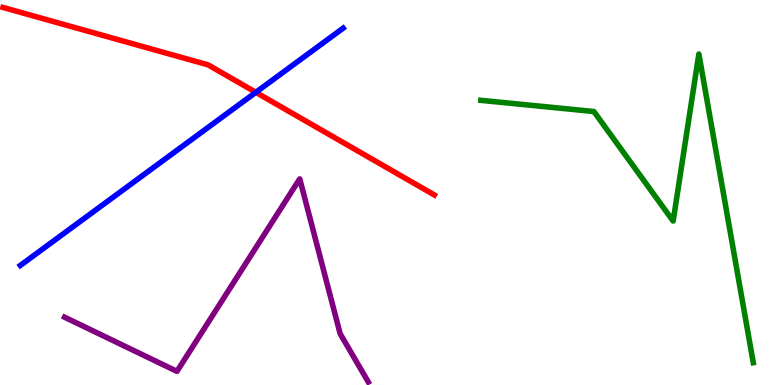[{'lines': ['blue', 'red'], 'intersections': [{'x': 3.3, 'y': 7.6}]}, {'lines': ['green', 'red'], 'intersections': []}, {'lines': ['purple', 'red'], 'intersections': []}, {'lines': ['blue', 'green'], 'intersections': []}, {'lines': ['blue', 'purple'], 'intersections': []}, {'lines': ['green', 'purple'], 'intersections': []}]